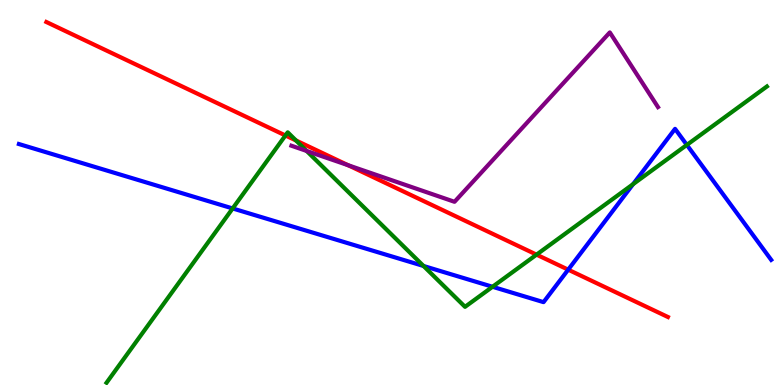[{'lines': ['blue', 'red'], 'intersections': [{'x': 7.33, 'y': 3.0}]}, {'lines': ['green', 'red'], 'intersections': [{'x': 3.68, 'y': 6.48}, {'x': 3.82, 'y': 6.35}, {'x': 6.92, 'y': 3.39}]}, {'lines': ['purple', 'red'], 'intersections': [{'x': 4.49, 'y': 5.71}]}, {'lines': ['blue', 'green'], 'intersections': [{'x': 3.0, 'y': 4.59}, {'x': 5.46, 'y': 3.09}, {'x': 6.36, 'y': 2.55}, {'x': 8.17, 'y': 5.22}, {'x': 8.86, 'y': 6.24}]}, {'lines': ['blue', 'purple'], 'intersections': []}, {'lines': ['green', 'purple'], 'intersections': [{'x': 3.96, 'y': 6.08}]}]